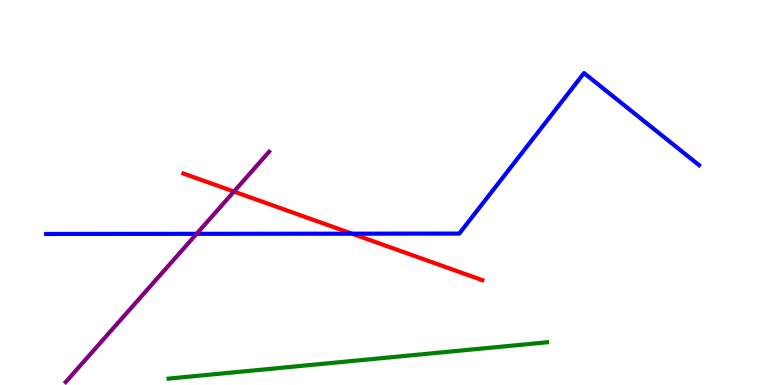[{'lines': ['blue', 'red'], 'intersections': [{'x': 4.54, 'y': 3.93}]}, {'lines': ['green', 'red'], 'intersections': []}, {'lines': ['purple', 'red'], 'intersections': [{'x': 3.02, 'y': 5.02}]}, {'lines': ['blue', 'green'], 'intersections': []}, {'lines': ['blue', 'purple'], 'intersections': [{'x': 2.54, 'y': 3.93}]}, {'lines': ['green', 'purple'], 'intersections': []}]